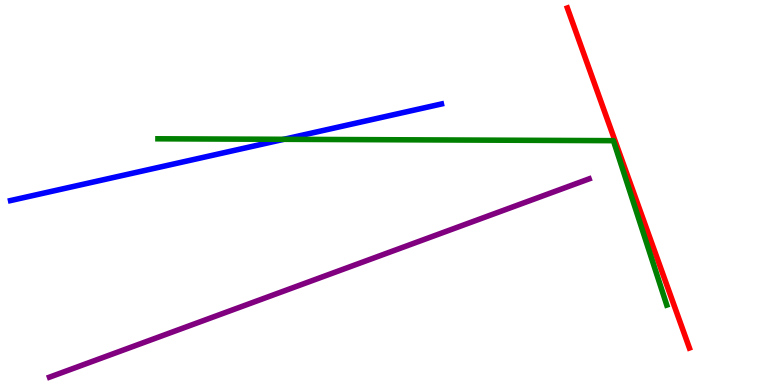[{'lines': ['blue', 'red'], 'intersections': []}, {'lines': ['green', 'red'], 'intersections': []}, {'lines': ['purple', 'red'], 'intersections': []}, {'lines': ['blue', 'green'], 'intersections': [{'x': 3.66, 'y': 6.38}]}, {'lines': ['blue', 'purple'], 'intersections': []}, {'lines': ['green', 'purple'], 'intersections': []}]